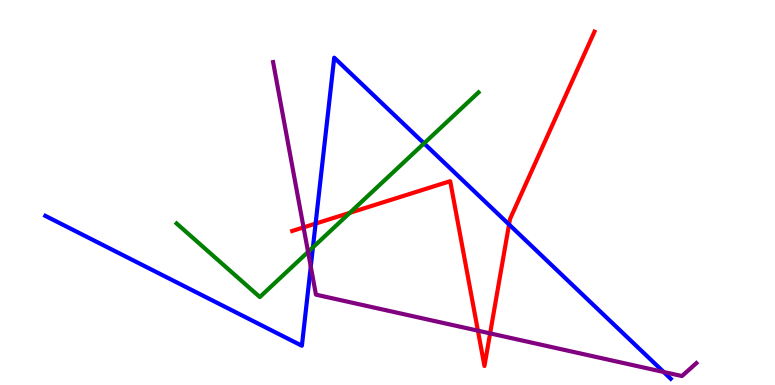[{'lines': ['blue', 'red'], 'intersections': [{'x': 4.07, 'y': 4.19}, {'x': 6.57, 'y': 4.17}]}, {'lines': ['green', 'red'], 'intersections': [{'x': 4.51, 'y': 4.47}]}, {'lines': ['purple', 'red'], 'intersections': [{'x': 3.92, 'y': 4.09}, {'x': 6.17, 'y': 1.41}, {'x': 6.32, 'y': 1.34}]}, {'lines': ['blue', 'green'], 'intersections': [{'x': 4.04, 'y': 3.58}, {'x': 5.47, 'y': 6.28}]}, {'lines': ['blue', 'purple'], 'intersections': [{'x': 4.01, 'y': 3.08}, {'x': 8.56, 'y': 0.338}]}, {'lines': ['green', 'purple'], 'intersections': [{'x': 3.98, 'y': 3.46}]}]